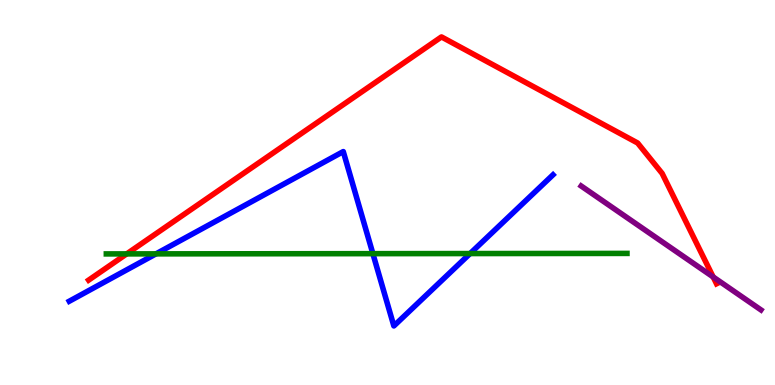[{'lines': ['blue', 'red'], 'intersections': []}, {'lines': ['green', 'red'], 'intersections': [{'x': 1.63, 'y': 3.41}]}, {'lines': ['purple', 'red'], 'intersections': [{'x': 9.2, 'y': 2.81}]}, {'lines': ['blue', 'green'], 'intersections': [{'x': 2.01, 'y': 3.41}, {'x': 4.81, 'y': 3.41}, {'x': 6.07, 'y': 3.41}]}, {'lines': ['blue', 'purple'], 'intersections': []}, {'lines': ['green', 'purple'], 'intersections': []}]